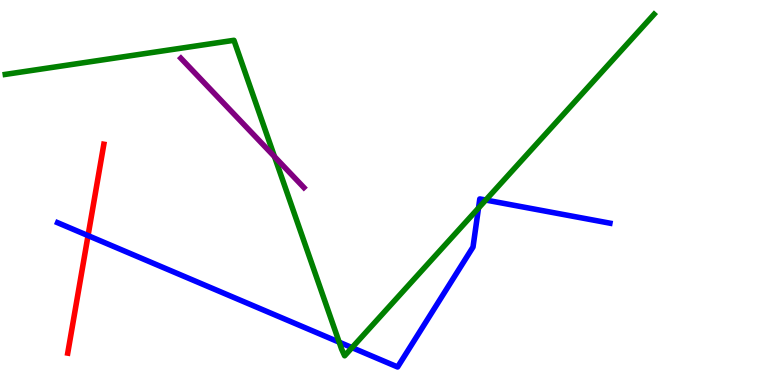[{'lines': ['blue', 'red'], 'intersections': [{'x': 1.14, 'y': 3.88}]}, {'lines': ['green', 'red'], 'intersections': []}, {'lines': ['purple', 'red'], 'intersections': []}, {'lines': ['blue', 'green'], 'intersections': [{'x': 4.38, 'y': 1.11}, {'x': 4.54, 'y': 0.971}, {'x': 6.17, 'y': 4.6}, {'x': 6.27, 'y': 4.8}]}, {'lines': ['blue', 'purple'], 'intersections': []}, {'lines': ['green', 'purple'], 'intersections': [{'x': 3.54, 'y': 5.93}]}]